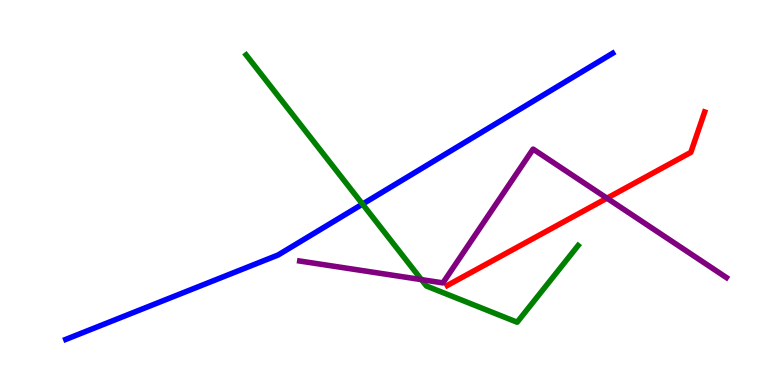[{'lines': ['blue', 'red'], 'intersections': []}, {'lines': ['green', 'red'], 'intersections': []}, {'lines': ['purple', 'red'], 'intersections': [{'x': 7.83, 'y': 4.85}]}, {'lines': ['blue', 'green'], 'intersections': [{'x': 4.68, 'y': 4.7}]}, {'lines': ['blue', 'purple'], 'intersections': []}, {'lines': ['green', 'purple'], 'intersections': [{'x': 5.44, 'y': 2.74}]}]